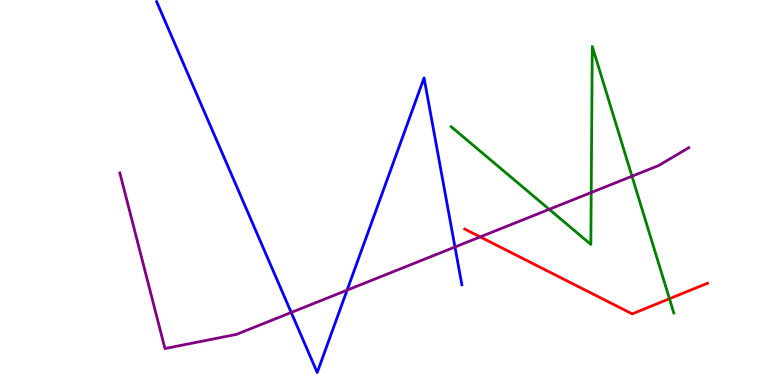[{'lines': ['blue', 'red'], 'intersections': []}, {'lines': ['green', 'red'], 'intersections': [{'x': 8.64, 'y': 2.24}]}, {'lines': ['purple', 'red'], 'intersections': [{'x': 6.2, 'y': 3.85}]}, {'lines': ['blue', 'green'], 'intersections': []}, {'lines': ['blue', 'purple'], 'intersections': [{'x': 3.76, 'y': 1.88}, {'x': 4.48, 'y': 2.46}, {'x': 5.87, 'y': 3.58}]}, {'lines': ['green', 'purple'], 'intersections': [{'x': 7.09, 'y': 4.56}, {'x': 7.63, 'y': 5.0}, {'x': 8.15, 'y': 5.42}]}]